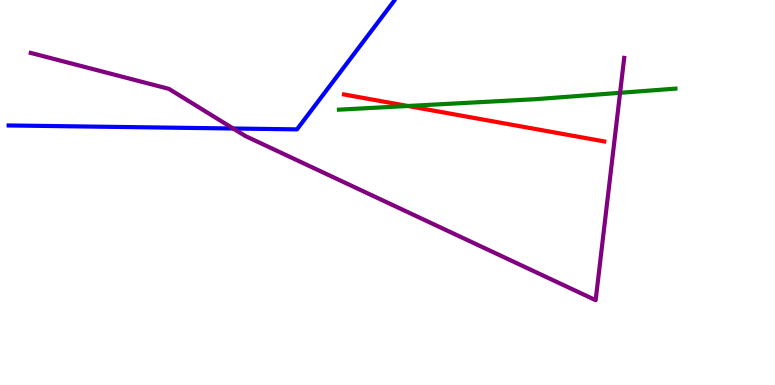[{'lines': ['blue', 'red'], 'intersections': []}, {'lines': ['green', 'red'], 'intersections': [{'x': 5.26, 'y': 7.25}]}, {'lines': ['purple', 'red'], 'intersections': []}, {'lines': ['blue', 'green'], 'intersections': []}, {'lines': ['blue', 'purple'], 'intersections': [{'x': 3.01, 'y': 6.66}]}, {'lines': ['green', 'purple'], 'intersections': [{'x': 8.0, 'y': 7.59}]}]